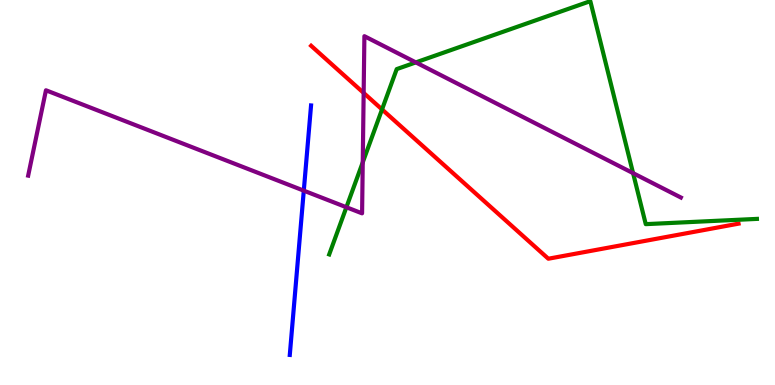[{'lines': ['blue', 'red'], 'intersections': []}, {'lines': ['green', 'red'], 'intersections': [{'x': 4.93, 'y': 7.16}]}, {'lines': ['purple', 'red'], 'intersections': [{'x': 4.69, 'y': 7.59}]}, {'lines': ['blue', 'green'], 'intersections': []}, {'lines': ['blue', 'purple'], 'intersections': [{'x': 3.92, 'y': 5.05}]}, {'lines': ['green', 'purple'], 'intersections': [{'x': 4.47, 'y': 4.62}, {'x': 4.68, 'y': 5.78}, {'x': 5.37, 'y': 8.38}, {'x': 8.17, 'y': 5.5}]}]